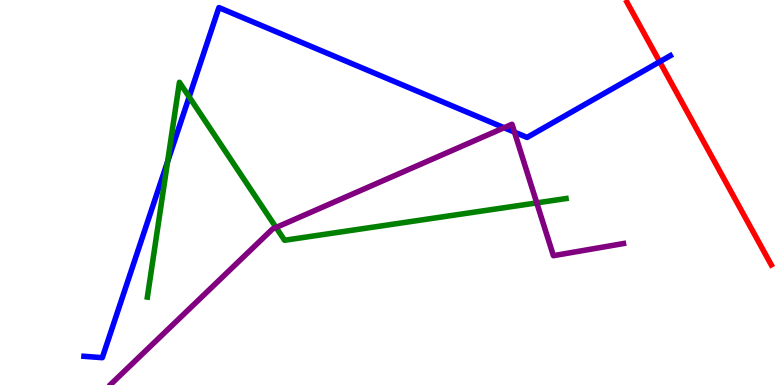[{'lines': ['blue', 'red'], 'intersections': [{'x': 8.51, 'y': 8.4}]}, {'lines': ['green', 'red'], 'intersections': []}, {'lines': ['purple', 'red'], 'intersections': []}, {'lines': ['blue', 'green'], 'intersections': [{'x': 2.16, 'y': 5.8}, {'x': 2.44, 'y': 7.48}]}, {'lines': ['blue', 'purple'], 'intersections': [{'x': 6.5, 'y': 6.68}, {'x': 6.64, 'y': 6.57}]}, {'lines': ['green', 'purple'], 'intersections': [{'x': 3.56, 'y': 4.09}, {'x': 6.93, 'y': 4.73}]}]